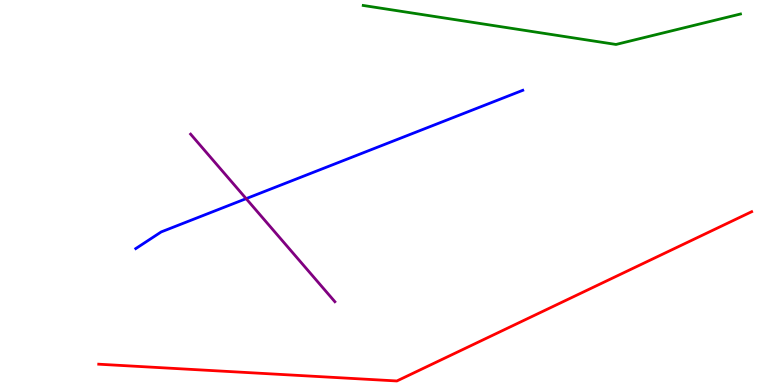[{'lines': ['blue', 'red'], 'intersections': []}, {'lines': ['green', 'red'], 'intersections': []}, {'lines': ['purple', 'red'], 'intersections': []}, {'lines': ['blue', 'green'], 'intersections': []}, {'lines': ['blue', 'purple'], 'intersections': [{'x': 3.18, 'y': 4.84}]}, {'lines': ['green', 'purple'], 'intersections': []}]